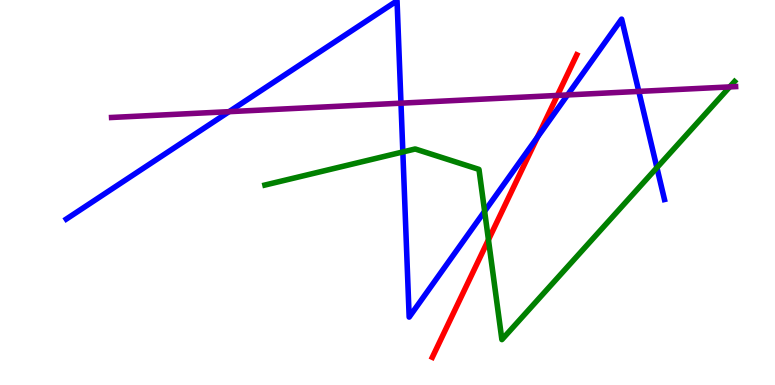[{'lines': ['blue', 'red'], 'intersections': [{'x': 6.93, 'y': 6.44}]}, {'lines': ['green', 'red'], 'intersections': [{'x': 6.3, 'y': 3.77}]}, {'lines': ['purple', 'red'], 'intersections': [{'x': 7.19, 'y': 7.52}]}, {'lines': ['blue', 'green'], 'intersections': [{'x': 5.2, 'y': 6.05}, {'x': 6.25, 'y': 4.51}, {'x': 8.48, 'y': 5.65}]}, {'lines': ['blue', 'purple'], 'intersections': [{'x': 2.96, 'y': 7.1}, {'x': 5.17, 'y': 7.32}, {'x': 7.32, 'y': 7.53}, {'x': 8.24, 'y': 7.63}]}, {'lines': ['green', 'purple'], 'intersections': [{'x': 9.42, 'y': 7.74}]}]